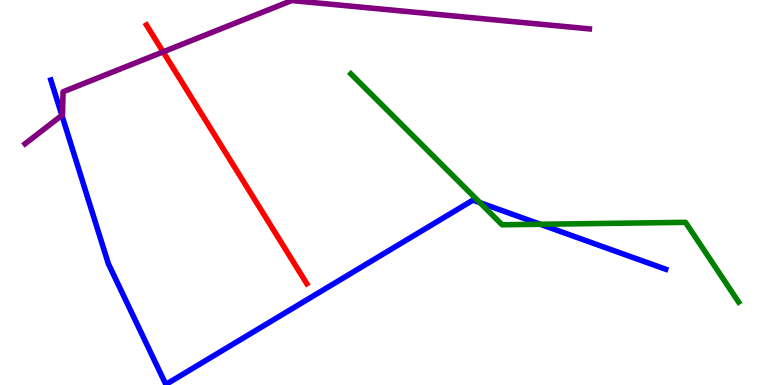[{'lines': ['blue', 'red'], 'intersections': []}, {'lines': ['green', 'red'], 'intersections': []}, {'lines': ['purple', 'red'], 'intersections': [{'x': 2.1, 'y': 8.65}]}, {'lines': ['blue', 'green'], 'intersections': [{'x': 6.19, 'y': 4.74}, {'x': 6.97, 'y': 4.17}]}, {'lines': ['blue', 'purple'], 'intersections': [{'x': 0.799, 'y': 7.0}]}, {'lines': ['green', 'purple'], 'intersections': []}]